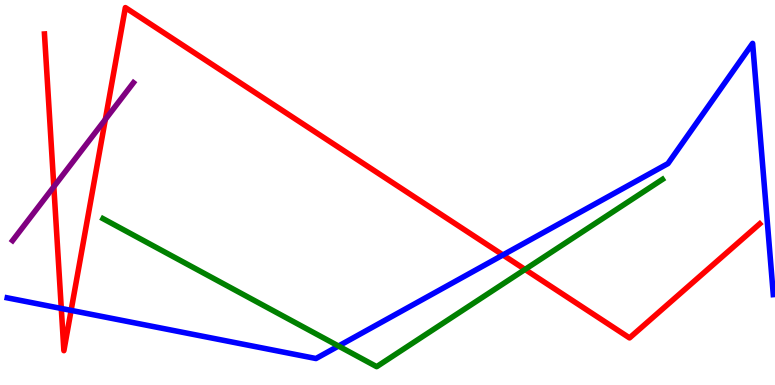[{'lines': ['blue', 'red'], 'intersections': [{'x': 0.791, 'y': 1.99}, {'x': 0.918, 'y': 1.94}, {'x': 6.49, 'y': 3.38}]}, {'lines': ['green', 'red'], 'intersections': [{'x': 6.77, 'y': 3.0}]}, {'lines': ['purple', 'red'], 'intersections': [{'x': 0.695, 'y': 5.15}, {'x': 1.36, 'y': 6.9}]}, {'lines': ['blue', 'green'], 'intersections': [{'x': 4.37, 'y': 1.01}]}, {'lines': ['blue', 'purple'], 'intersections': []}, {'lines': ['green', 'purple'], 'intersections': []}]